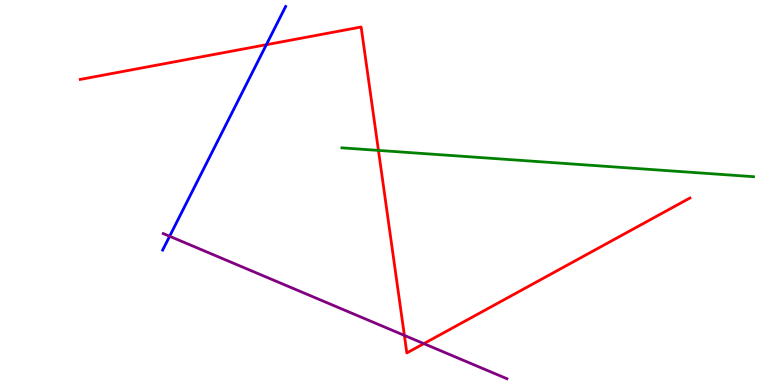[{'lines': ['blue', 'red'], 'intersections': [{'x': 3.44, 'y': 8.84}]}, {'lines': ['green', 'red'], 'intersections': [{'x': 4.88, 'y': 6.09}]}, {'lines': ['purple', 'red'], 'intersections': [{'x': 5.22, 'y': 1.29}, {'x': 5.47, 'y': 1.07}]}, {'lines': ['blue', 'green'], 'intersections': []}, {'lines': ['blue', 'purple'], 'intersections': [{'x': 2.19, 'y': 3.86}]}, {'lines': ['green', 'purple'], 'intersections': []}]